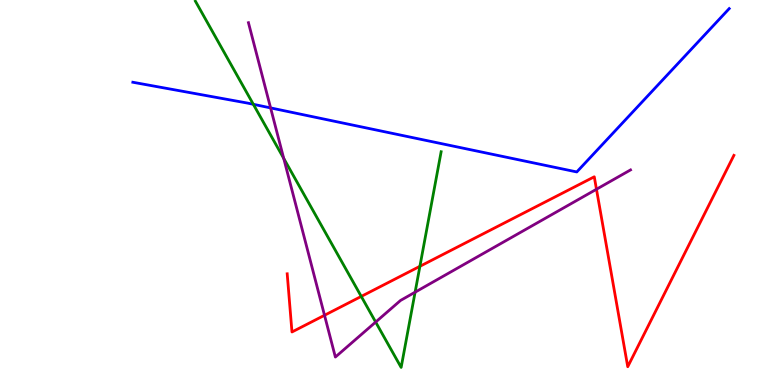[{'lines': ['blue', 'red'], 'intersections': []}, {'lines': ['green', 'red'], 'intersections': [{'x': 4.66, 'y': 2.3}, {'x': 5.42, 'y': 3.08}]}, {'lines': ['purple', 'red'], 'intersections': [{'x': 4.19, 'y': 1.81}, {'x': 7.7, 'y': 5.08}]}, {'lines': ['blue', 'green'], 'intersections': [{'x': 3.27, 'y': 7.29}]}, {'lines': ['blue', 'purple'], 'intersections': [{'x': 3.49, 'y': 7.2}]}, {'lines': ['green', 'purple'], 'intersections': [{'x': 3.66, 'y': 5.89}, {'x': 4.85, 'y': 1.63}, {'x': 5.36, 'y': 2.41}]}]